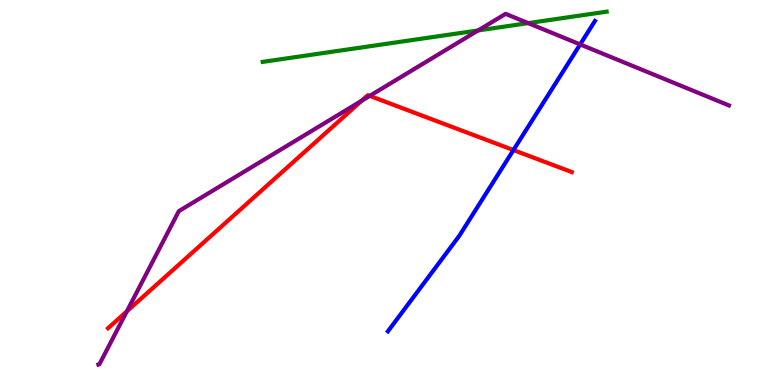[{'lines': ['blue', 'red'], 'intersections': [{'x': 6.62, 'y': 6.1}]}, {'lines': ['green', 'red'], 'intersections': []}, {'lines': ['purple', 'red'], 'intersections': [{'x': 1.64, 'y': 1.91}, {'x': 4.67, 'y': 7.38}, {'x': 4.77, 'y': 7.51}]}, {'lines': ['blue', 'green'], 'intersections': []}, {'lines': ['blue', 'purple'], 'intersections': [{'x': 7.49, 'y': 8.85}]}, {'lines': ['green', 'purple'], 'intersections': [{'x': 6.17, 'y': 9.21}, {'x': 6.82, 'y': 9.4}]}]